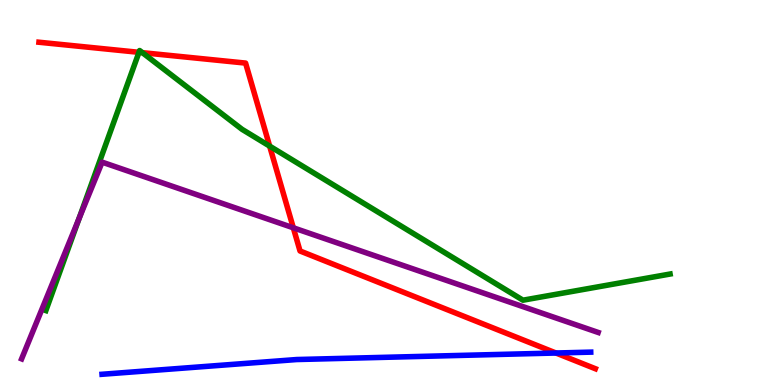[{'lines': ['blue', 'red'], 'intersections': [{'x': 7.17, 'y': 0.831}]}, {'lines': ['green', 'red'], 'intersections': [{'x': 1.79, 'y': 8.64}, {'x': 1.84, 'y': 8.63}, {'x': 3.48, 'y': 6.2}]}, {'lines': ['purple', 'red'], 'intersections': [{'x': 3.78, 'y': 4.08}]}, {'lines': ['blue', 'green'], 'intersections': []}, {'lines': ['blue', 'purple'], 'intersections': []}, {'lines': ['green', 'purple'], 'intersections': [{'x': 1.02, 'y': 4.33}]}]